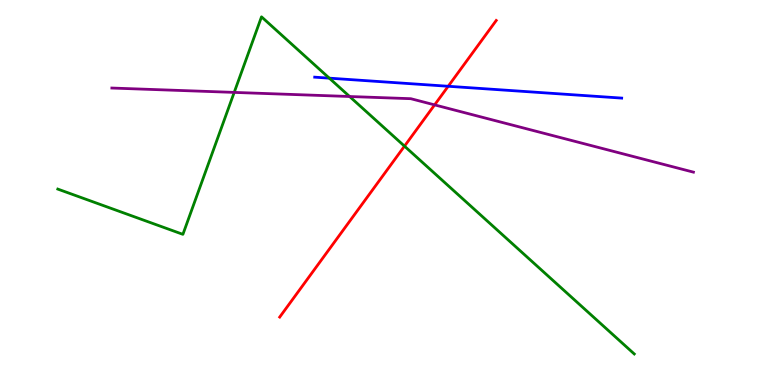[{'lines': ['blue', 'red'], 'intersections': [{'x': 5.78, 'y': 7.76}]}, {'lines': ['green', 'red'], 'intersections': [{'x': 5.22, 'y': 6.2}]}, {'lines': ['purple', 'red'], 'intersections': [{'x': 5.61, 'y': 7.28}]}, {'lines': ['blue', 'green'], 'intersections': [{'x': 4.25, 'y': 7.97}]}, {'lines': ['blue', 'purple'], 'intersections': []}, {'lines': ['green', 'purple'], 'intersections': [{'x': 3.02, 'y': 7.6}, {'x': 4.51, 'y': 7.49}]}]